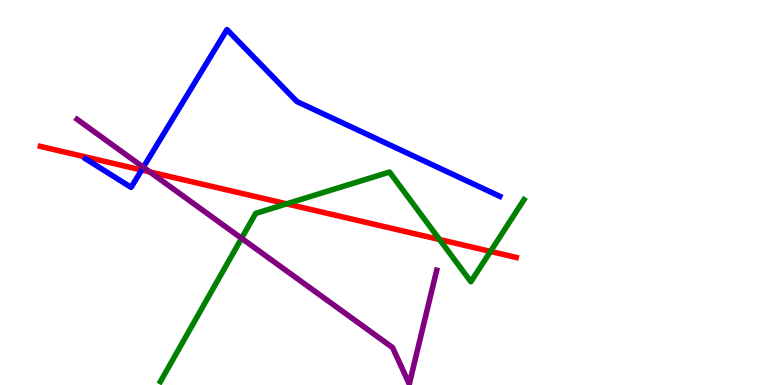[{'lines': ['blue', 'red'], 'intersections': [{'x': 1.83, 'y': 5.58}]}, {'lines': ['green', 'red'], 'intersections': [{'x': 3.7, 'y': 4.71}, {'x': 5.67, 'y': 3.78}, {'x': 6.33, 'y': 3.47}]}, {'lines': ['purple', 'red'], 'intersections': [{'x': 1.93, 'y': 5.53}]}, {'lines': ['blue', 'green'], 'intersections': []}, {'lines': ['blue', 'purple'], 'intersections': [{'x': 1.85, 'y': 5.66}]}, {'lines': ['green', 'purple'], 'intersections': [{'x': 3.12, 'y': 3.81}]}]